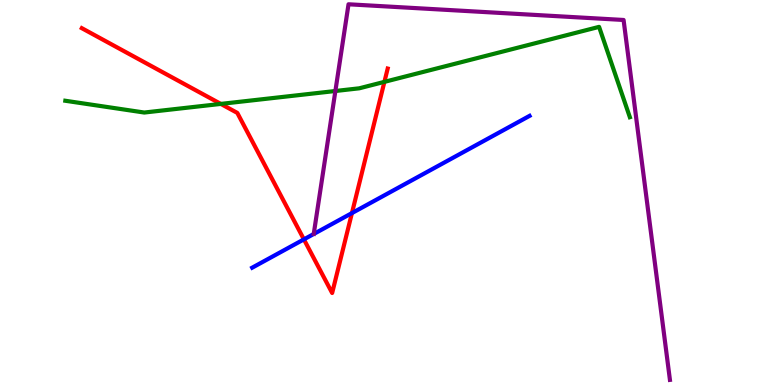[{'lines': ['blue', 'red'], 'intersections': [{'x': 3.92, 'y': 3.78}, {'x': 4.54, 'y': 4.47}]}, {'lines': ['green', 'red'], 'intersections': [{'x': 2.85, 'y': 7.3}, {'x': 4.96, 'y': 7.87}]}, {'lines': ['purple', 'red'], 'intersections': []}, {'lines': ['blue', 'green'], 'intersections': []}, {'lines': ['blue', 'purple'], 'intersections': []}, {'lines': ['green', 'purple'], 'intersections': [{'x': 4.33, 'y': 7.64}]}]